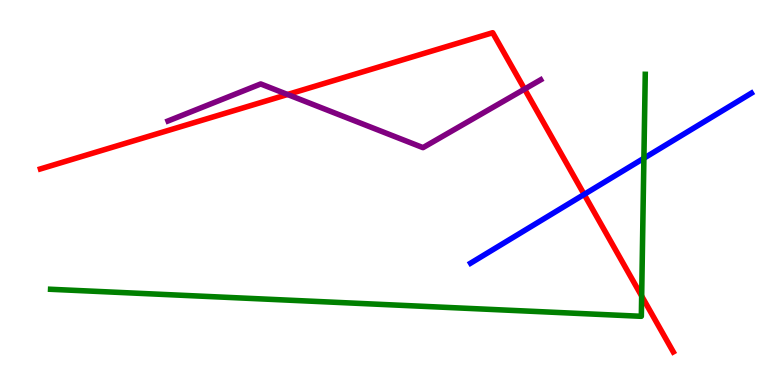[{'lines': ['blue', 'red'], 'intersections': [{'x': 7.54, 'y': 4.95}]}, {'lines': ['green', 'red'], 'intersections': [{'x': 8.28, 'y': 2.31}]}, {'lines': ['purple', 'red'], 'intersections': [{'x': 3.71, 'y': 7.55}, {'x': 6.77, 'y': 7.69}]}, {'lines': ['blue', 'green'], 'intersections': [{'x': 8.31, 'y': 5.89}]}, {'lines': ['blue', 'purple'], 'intersections': []}, {'lines': ['green', 'purple'], 'intersections': []}]